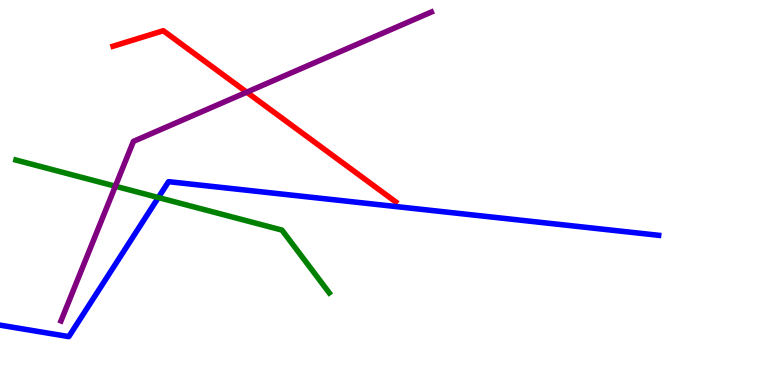[{'lines': ['blue', 'red'], 'intersections': []}, {'lines': ['green', 'red'], 'intersections': []}, {'lines': ['purple', 'red'], 'intersections': [{'x': 3.18, 'y': 7.61}]}, {'lines': ['blue', 'green'], 'intersections': [{'x': 2.04, 'y': 4.87}]}, {'lines': ['blue', 'purple'], 'intersections': []}, {'lines': ['green', 'purple'], 'intersections': [{'x': 1.49, 'y': 5.16}]}]